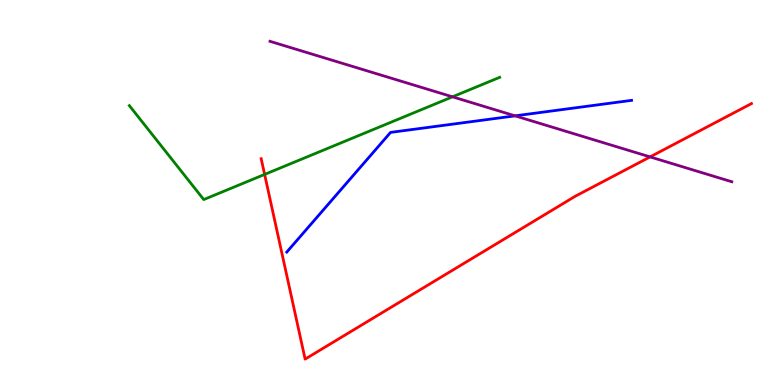[{'lines': ['blue', 'red'], 'intersections': []}, {'lines': ['green', 'red'], 'intersections': [{'x': 3.41, 'y': 5.47}]}, {'lines': ['purple', 'red'], 'intersections': [{'x': 8.39, 'y': 5.92}]}, {'lines': ['blue', 'green'], 'intersections': []}, {'lines': ['blue', 'purple'], 'intersections': [{'x': 6.65, 'y': 6.99}]}, {'lines': ['green', 'purple'], 'intersections': [{'x': 5.84, 'y': 7.49}]}]